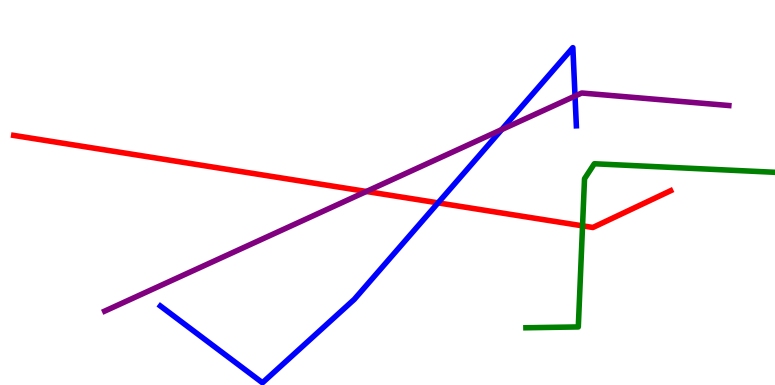[{'lines': ['blue', 'red'], 'intersections': [{'x': 5.65, 'y': 4.73}]}, {'lines': ['green', 'red'], 'intersections': [{'x': 7.52, 'y': 4.13}]}, {'lines': ['purple', 'red'], 'intersections': [{'x': 4.73, 'y': 5.03}]}, {'lines': ['blue', 'green'], 'intersections': []}, {'lines': ['blue', 'purple'], 'intersections': [{'x': 6.47, 'y': 6.63}, {'x': 7.42, 'y': 7.51}]}, {'lines': ['green', 'purple'], 'intersections': []}]